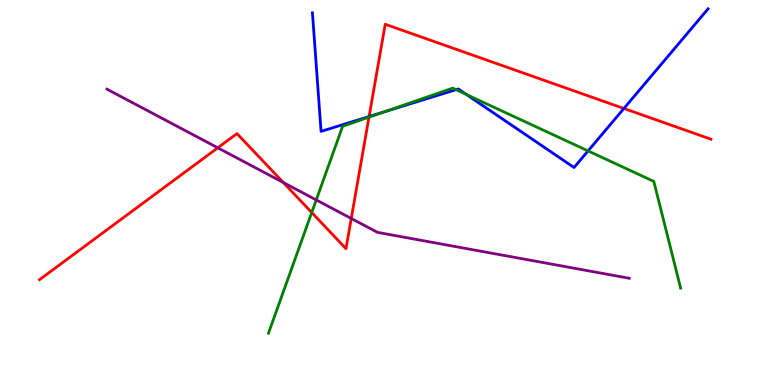[{'lines': ['blue', 'red'], 'intersections': [{'x': 4.76, 'y': 6.97}, {'x': 8.05, 'y': 7.18}]}, {'lines': ['green', 'red'], 'intersections': [{'x': 4.02, 'y': 4.48}, {'x': 4.76, 'y': 6.96}]}, {'lines': ['purple', 'red'], 'intersections': [{'x': 2.81, 'y': 6.16}, {'x': 3.66, 'y': 5.26}, {'x': 4.53, 'y': 4.33}]}, {'lines': ['blue', 'green'], 'intersections': [{'x': 4.96, 'y': 7.1}, {'x': 5.88, 'y': 7.67}, {'x': 6.02, 'y': 7.55}, {'x': 7.59, 'y': 6.08}]}, {'lines': ['blue', 'purple'], 'intersections': []}, {'lines': ['green', 'purple'], 'intersections': [{'x': 4.08, 'y': 4.81}]}]